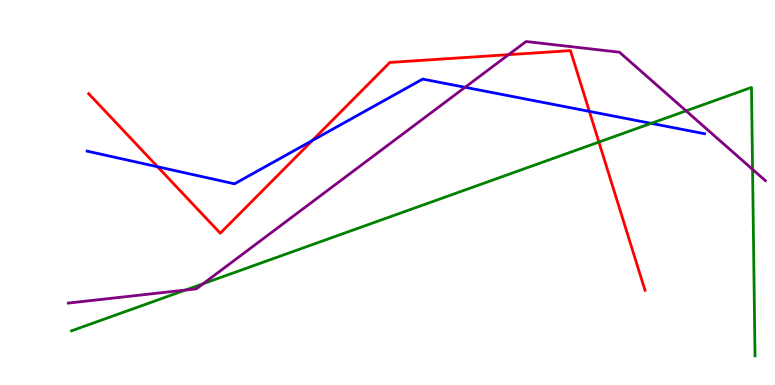[{'lines': ['blue', 'red'], 'intersections': [{'x': 2.03, 'y': 5.67}, {'x': 4.03, 'y': 6.35}, {'x': 7.6, 'y': 7.11}]}, {'lines': ['green', 'red'], 'intersections': [{'x': 7.73, 'y': 6.31}]}, {'lines': ['purple', 'red'], 'intersections': [{'x': 6.56, 'y': 8.58}]}, {'lines': ['blue', 'green'], 'intersections': [{'x': 8.4, 'y': 6.8}]}, {'lines': ['blue', 'purple'], 'intersections': [{'x': 6.0, 'y': 7.73}]}, {'lines': ['green', 'purple'], 'intersections': [{'x': 2.39, 'y': 2.47}, {'x': 2.62, 'y': 2.63}, {'x': 8.85, 'y': 7.12}, {'x': 9.71, 'y': 5.6}]}]